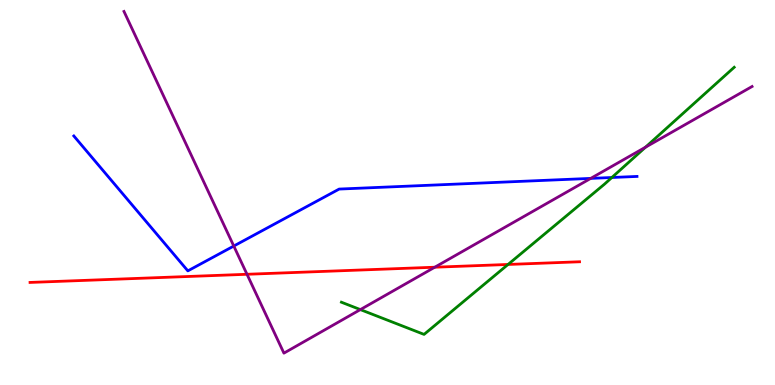[{'lines': ['blue', 'red'], 'intersections': []}, {'lines': ['green', 'red'], 'intersections': [{'x': 6.56, 'y': 3.13}]}, {'lines': ['purple', 'red'], 'intersections': [{'x': 3.19, 'y': 2.88}, {'x': 5.61, 'y': 3.06}]}, {'lines': ['blue', 'green'], 'intersections': [{'x': 7.9, 'y': 5.39}]}, {'lines': ['blue', 'purple'], 'intersections': [{'x': 3.02, 'y': 3.61}, {'x': 7.62, 'y': 5.37}]}, {'lines': ['green', 'purple'], 'intersections': [{'x': 4.65, 'y': 1.96}, {'x': 8.33, 'y': 6.18}]}]